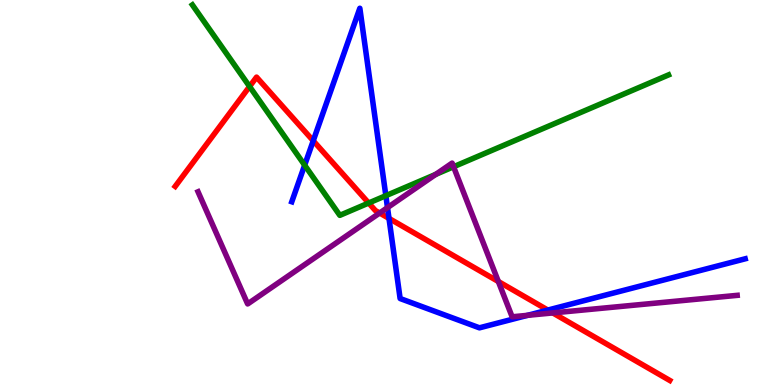[{'lines': ['blue', 'red'], 'intersections': [{'x': 4.04, 'y': 6.34}, {'x': 5.02, 'y': 4.33}, {'x': 7.07, 'y': 1.95}]}, {'lines': ['green', 'red'], 'intersections': [{'x': 3.22, 'y': 7.75}, {'x': 4.76, 'y': 4.73}]}, {'lines': ['purple', 'red'], 'intersections': [{'x': 4.9, 'y': 4.47}, {'x': 6.43, 'y': 2.69}, {'x': 7.13, 'y': 1.87}]}, {'lines': ['blue', 'green'], 'intersections': [{'x': 3.93, 'y': 5.71}, {'x': 4.98, 'y': 4.92}]}, {'lines': ['blue', 'purple'], 'intersections': [{'x': 5.0, 'y': 4.61}, {'x': 6.81, 'y': 1.81}]}, {'lines': ['green', 'purple'], 'intersections': [{'x': 5.62, 'y': 5.47}, {'x': 5.85, 'y': 5.67}]}]